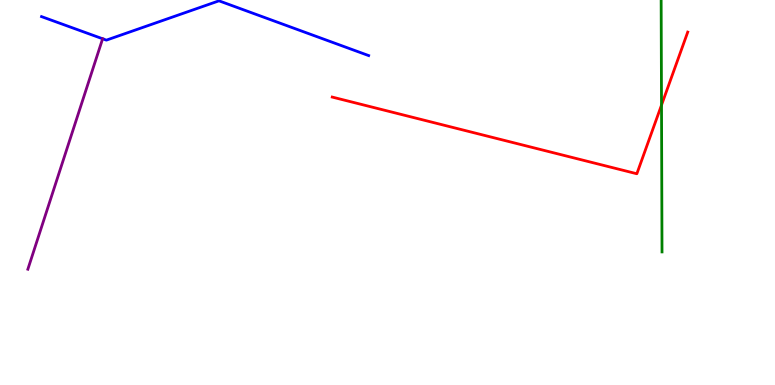[{'lines': ['blue', 'red'], 'intersections': []}, {'lines': ['green', 'red'], 'intersections': [{'x': 8.54, 'y': 7.27}]}, {'lines': ['purple', 'red'], 'intersections': []}, {'lines': ['blue', 'green'], 'intersections': []}, {'lines': ['blue', 'purple'], 'intersections': [{'x': 1.32, 'y': 8.99}]}, {'lines': ['green', 'purple'], 'intersections': []}]